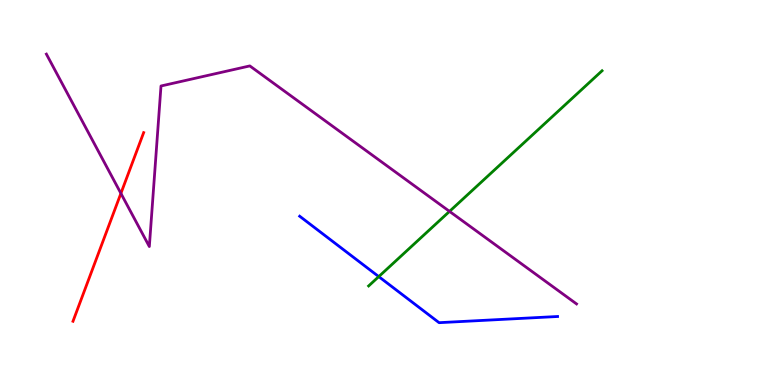[{'lines': ['blue', 'red'], 'intersections': []}, {'lines': ['green', 'red'], 'intersections': []}, {'lines': ['purple', 'red'], 'intersections': [{'x': 1.56, 'y': 4.98}]}, {'lines': ['blue', 'green'], 'intersections': [{'x': 4.89, 'y': 2.82}]}, {'lines': ['blue', 'purple'], 'intersections': []}, {'lines': ['green', 'purple'], 'intersections': [{'x': 5.8, 'y': 4.51}]}]